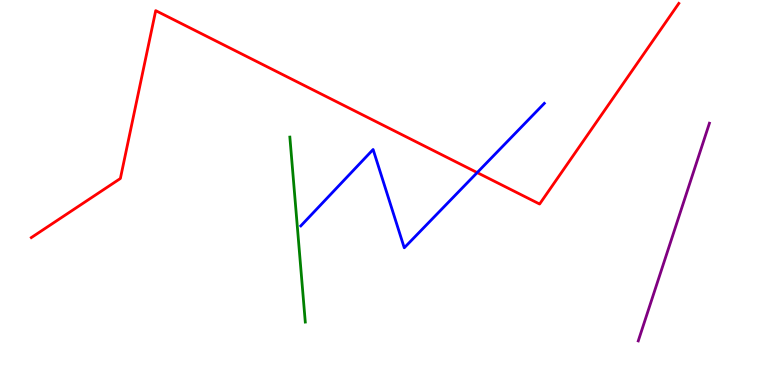[{'lines': ['blue', 'red'], 'intersections': [{'x': 6.16, 'y': 5.52}]}, {'lines': ['green', 'red'], 'intersections': []}, {'lines': ['purple', 'red'], 'intersections': []}, {'lines': ['blue', 'green'], 'intersections': []}, {'lines': ['blue', 'purple'], 'intersections': []}, {'lines': ['green', 'purple'], 'intersections': []}]